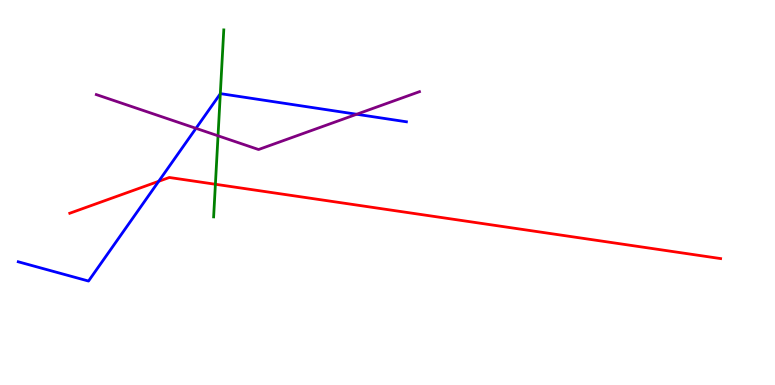[{'lines': ['blue', 'red'], 'intersections': [{'x': 2.05, 'y': 5.29}]}, {'lines': ['green', 'red'], 'intersections': [{'x': 2.78, 'y': 5.21}]}, {'lines': ['purple', 'red'], 'intersections': []}, {'lines': ['blue', 'green'], 'intersections': [{'x': 2.84, 'y': 7.56}]}, {'lines': ['blue', 'purple'], 'intersections': [{'x': 2.53, 'y': 6.67}, {'x': 4.6, 'y': 7.03}]}, {'lines': ['green', 'purple'], 'intersections': [{'x': 2.81, 'y': 6.47}]}]